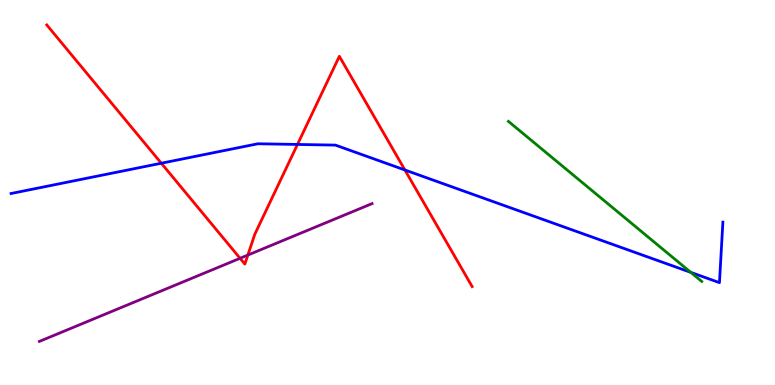[{'lines': ['blue', 'red'], 'intersections': [{'x': 2.08, 'y': 5.76}, {'x': 3.84, 'y': 6.25}, {'x': 5.22, 'y': 5.58}]}, {'lines': ['green', 'red'], 'intersections': []}, {'lines': ['purple', 'red'], 'intersections': [{'x': 3.1, 'y': 3.29}, {'x': 3.2, 'y': 3.38}]}, {'lines': ['blue', 'green'], 'intersections': [{'x': 8.91, 'y': 2.93}]}, {'lines': ['blue', 'purple'], 'intersections': []}, {'lines': ['green', 'purple'], 'intersections': []}]